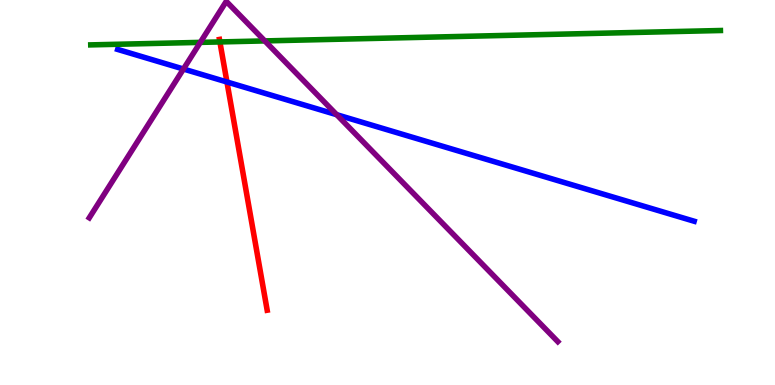[{'lines': ['blue', 'red'], 'intersections': [{'x': 2.93, 'y': 7.87}]}, {'lines': ['green', 'red'], 'intersections': [{'x': 2.84, 'y': 8.91}]}, {'lines': ['purple', 'red'], 'intersections': []}, {'lines': ['blue', 'green'], 'intersections': []}, {'lines': ['blue', 'purple'], 'intersections': [{'x': 2.37, 'y': 8.21}, {'x': 4.34, 'y': 7.02}]}, {'lines': ['green', 'purple'], 'intersections': [{'x': 2.58, 'y': 8.9}, {'x': 3.42, 'y': 8.94}]}]